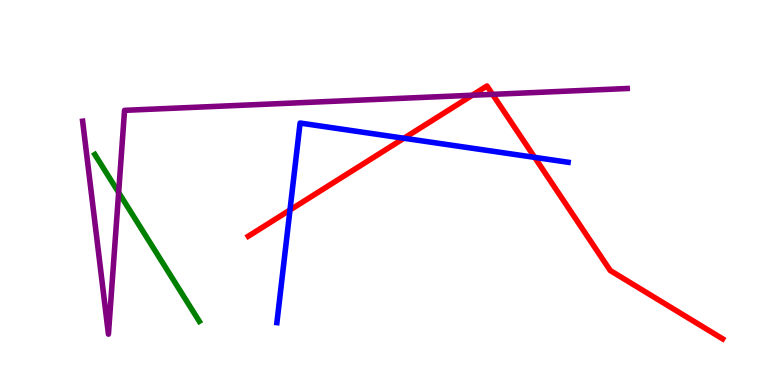[{'lines': ['blue', 'red'], 'intersections': [{'x': 3.74, 'y': 4.55}, {'x': 5.21, 'y': 6.41}, {'x': 6.9, 'y': 5.91}]}, {'lines': ['green', 'red'], 'intersections': []}, {'lines': ['purple', 'red'], 'intersections': [{'x': 6.09, 'y': 7.53}, {'x': 6.36, 'y': 7.55}]}, {'lines': ['blue', 'green'], 'intersections': []}, {'lines': ['blue', 'purple'], 'intersections': []}, {'lines': ['green', 'purple'], 'intersections': [{'x': 1.53, 'y': 5.0}]}]